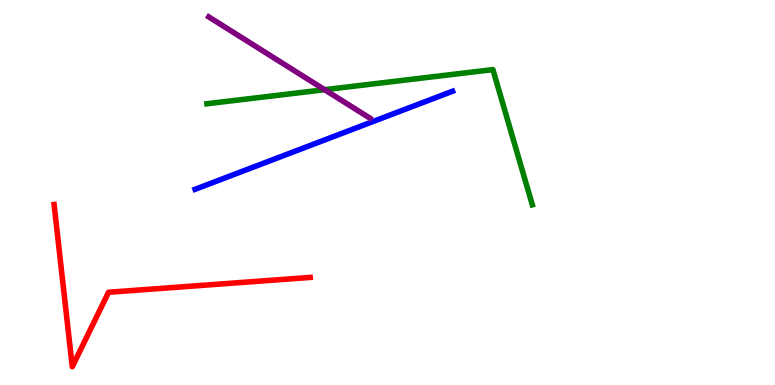[{'lines': ['blue', 'red'], 'intersections': []}, {'lines': ['green', 'red'], 'intersections': []}, {'lines': ['purple', 'red'], 'intersections': []}, {'lines': ['blue', 'green'], 'intersections': []}, {'lines': ['blue', 'purple'], 'intersections': []}, {'lines': ['green', 'purple'], 'intersections': [{'x': 4.19, 'y': 7.67}]}]